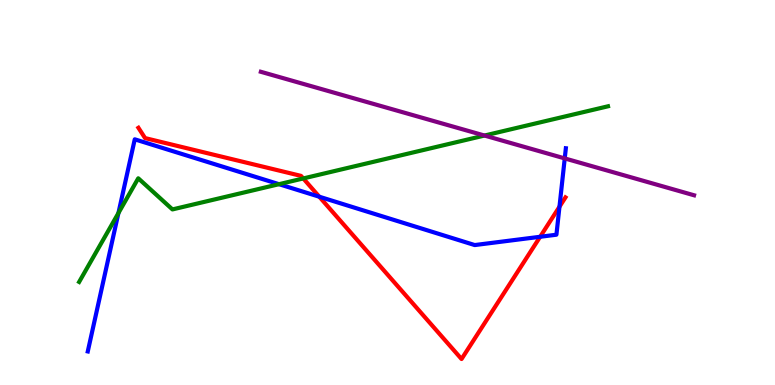[{'lines': ['blue', 'red'], 'intersections': [{'x': 4.12, 'y': 4.89}, {'x': 6.97, 'y': 3.85}, {'x': 7.22, 'y': 4.63}]}, {'lines': ['green', 'red'], 'intersections': [{'x': 3.91, 'y': 5.37}]}, {'lines': ['purple', 'red'], 'intersections': []}, {'lines': ['blue', 'green'], 'intersections': [{'x': 1.53, 'y': 4.47}, {'x': 3.6, 'y': 5.22}]}, {'lines': ['blue', 'purple'], 'intersections': [{'x': 7.29, 'y': 5.89}]}, {'lines': ['green', 'purple'], 'intersections': [{'x': 6.25, 'y': 6.48}]}]